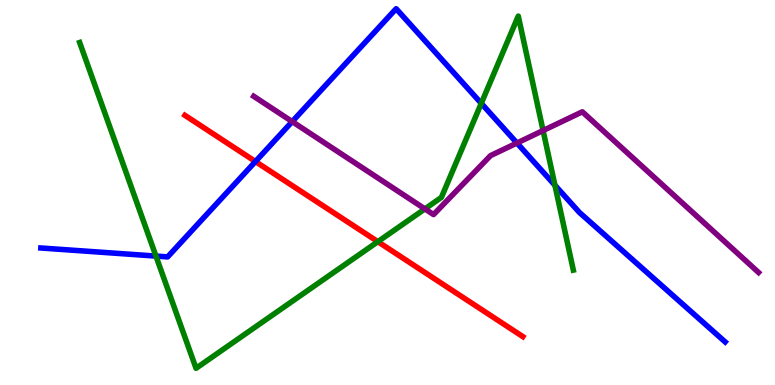[{'lines': ['blue', 'red'], 'intersections': [{'x': 3.3, 'y': 5.8}]}, {'lines': ['green', 'red'], 'intersections': [{'x': 4.88, 'y': 3.72}]}, {'lines': ['purple', 'red'], 'intersections': []}, {'lines': ['blue', 'green'], 'intersections': [{'x': 2.01, 'y': 3.35}, {'x': 6.21, 'y': 7.32}, {'x': 7.16, 'y': 5.19}]}, {'lines': ['blue', 'purple'], 'intersections': [{'x': 3.77, 'y': 6.84}, {'x': 6.67, 'y': 6.29}]}, {'lines': ['green', 'purple'], 'intersections': [{'x': 5.48, 'y': 4.57}, {'x': 7.01, 'y': 6.61}]}]